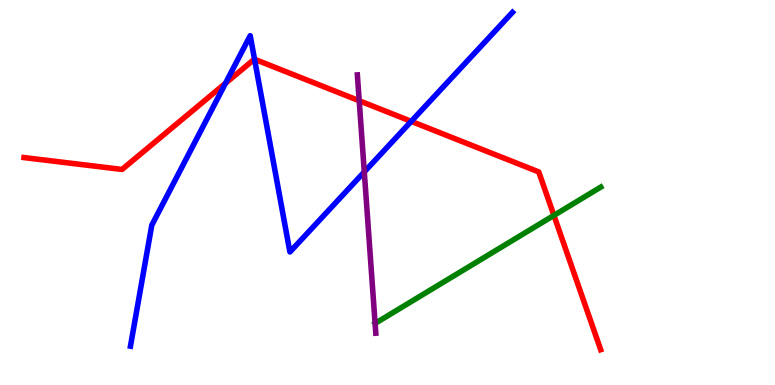[{'lines': ['blue', 'red'], 'intersections': [{'x': 2.91, 'y': 7.84}, {'x': 3.28, 'y': 8.46}, {'x': 5.31, 'y': 6.85}]}, {'lines': ['green', 'red'], 'intersections': [{'x': 7.15, 'y': 4.41}]}, {'lines': ['purple', 'red'], 'intersections': [{'x': 4.63, 'y': 7.38}]}, {'lines': ['blue', 'green'], 'intersections': []}, {'lines': ['blue', 'purple'], 'intersections': [{'x': 4.7, 'y': 5.53}]}, {'lines': ['green', 'purple'], 'intersections': [{'x': 4.84, 'y': 1.6}]}]